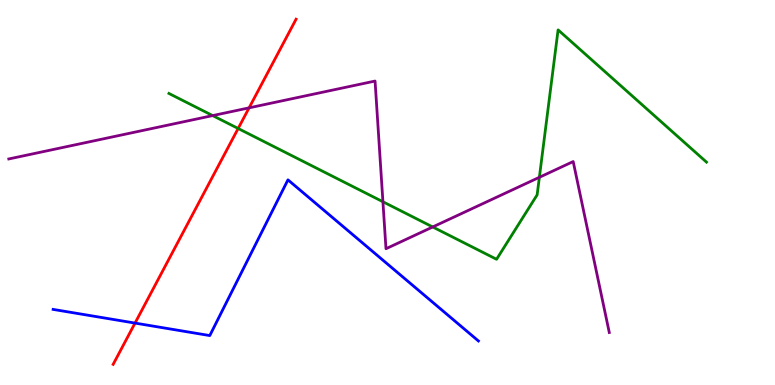[{'lines': ['blue', 'red'], 'intersections': [{'x': 1.74, 'y': 1.61}]}, {'lines': ['green', 'red'], 'intersections': [{'x': 3.07, 'y': 6.66}]}, {'lines': ['purple', 'red'], 'intersections': [{'x': 3.21, 'y': 7.2}]}, {'lines': ['blue', 'green'], 'intersections': []}, {'lines': ['blue', 'purple'], 'intersections': []}, {'lines': ['green', 'purple'], 'intersections': [{'x': 2.74, 'y': 7.0}, {'x': 4.94, 'y': 4.76}, {'x': 5.58, 'y': 4.1}, {'x': 6.96, 'y': 5.39}]}]